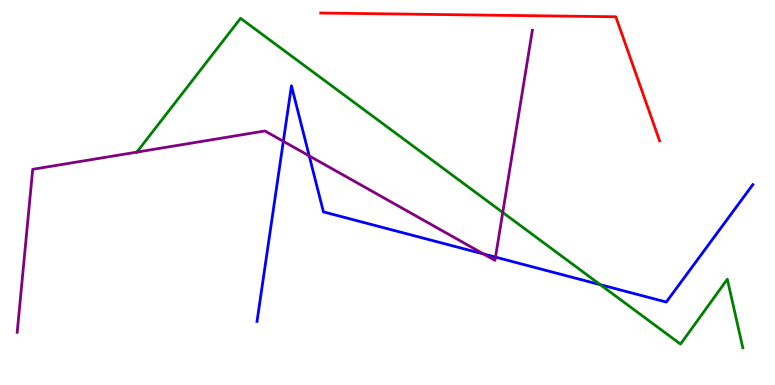[{'lines': ['blue', 'red'], 'intersections': []}, {'lines': ['green', 'red'], 'intersections': []}, {'lines': ['purple', 'red'], 'intersections': []}, {'lines': ['blue', 'green'], 'intersections': [{'x': 7.75, 'y': 2.61}]}, {'lines': ['blue', 'purple'], 'intersections': [{'x': 3.66, 'y': 6.33}, {'x': 3.99, 'y': 5.95}, {'x': 6.24, 'y': 3.4}, {'x': 6.39, 'y': 3.32}]}, {'lines': ['green', 'purple'], 'intersections': [{'x': 1.77, 'y': 6.05}, {'x': 6.49, 'y': 4.48}]}]